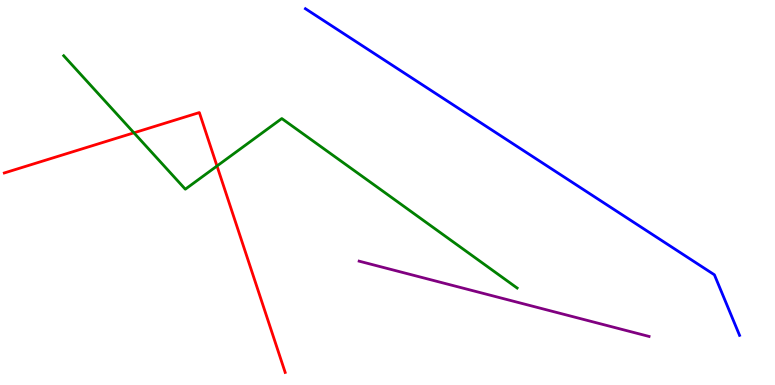[{'lines': ['blue', 'red'], 'intersections': []}, {'lines': ['green', 'red'], 'intersections': [{'x': 1.73, 'y': 6.55}, {'x': 2.8, 'y': 5.69}]}, {'lines': ['purple', 'red'], 'intersections': []}, {'lines': ['blue', 'green'], 'intersections': []}, {'lines': ['blue', 'purple'], 'intersections': []}, {'lines': ['green', 'purple'], 'intersections': []}]